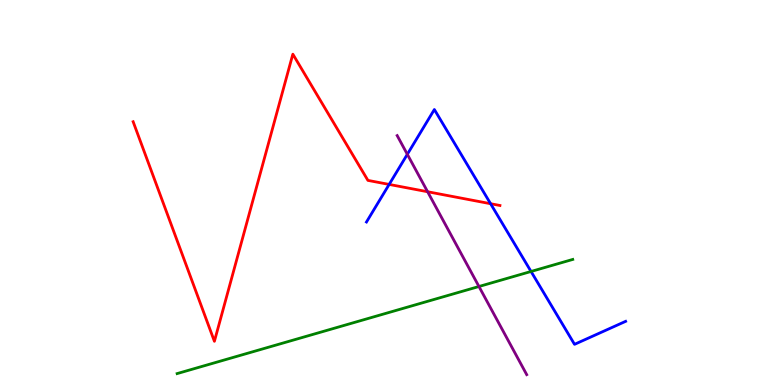[{'lines': ['blue', 'red'], 'intersections': [{'x': 5.02, 'y': 5.21}, {'x': 6.33, 'y': 4.71}]}, {'lines': ['green', 'red'], 'intersections': []}, {'lines': ['purple', 'red'], 'intersections': [{'x': 5.52, 'y': 5.02}]}, {'lines': ['blue', 'green'], 'intersections': [{'x': 6.85, 'y': 2.95}]}, {'lines': ['blue', 'purple'], 'intersections': [{'x': 5.26, 'y': 5.99}]}, {'lines': ['green', 'purple'], 'intersections': [{'x': 6.18, 'y': 2.56}]}]